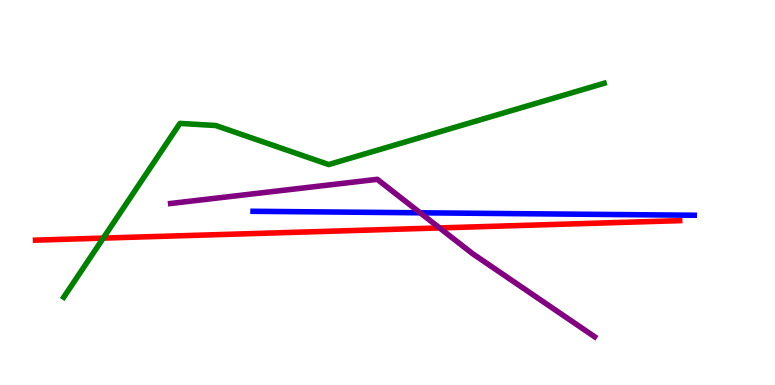[{'lines': ['blue', 'red'], 'intersections': []}, {'lines': ['green', 'red'], 'intersections': [{'x': 1.33, 'y': 3.82}]}, {'lines': ['purple', 'red'], 'intersections': [{'x': 5.67, 'y': 4.08}]}, {'lines': ['blue', 'green'], 'intersections': []}, {'lines': ['blue', 'purple'], 'intersections': [{'x': 5.42, 'y': 4.47}]}, {'lines': ['green', 'purple'], 'intersections': []}]